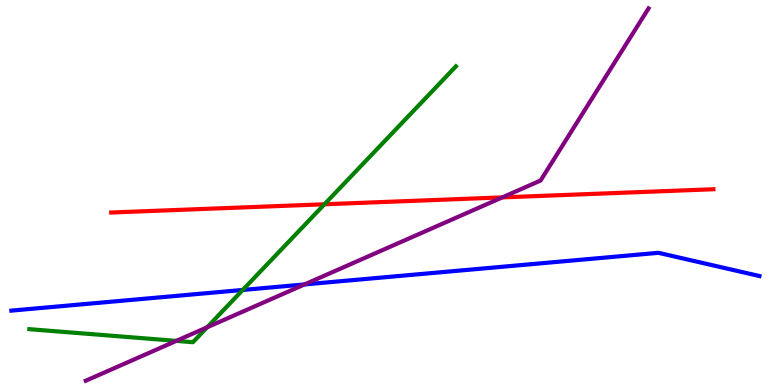[{'lines': ['blue', 'red'], 'intersections': []}, {'lines': ['green', 'red'], 'intersections': [{'x': 4.19, 'y': 4.69}]}, {'lines': ['purple', 'red'], 'intersections': [{'x': 6.48, 'y': 4.87}]}, {'lines': ['blue', 'green'], 'intersections': [{'x': 3.13, 'y': 2.47}]}, {'lines': ['blue', 'purple'], 'intersections': [{'x': 3.93, 'y': 2.61}]}, {'lines': ['green', 'purple'], 'intersections': [{'x': 2.27, 'y': 1.15}, {'x': 2.67, 'y': 1.5}]}]